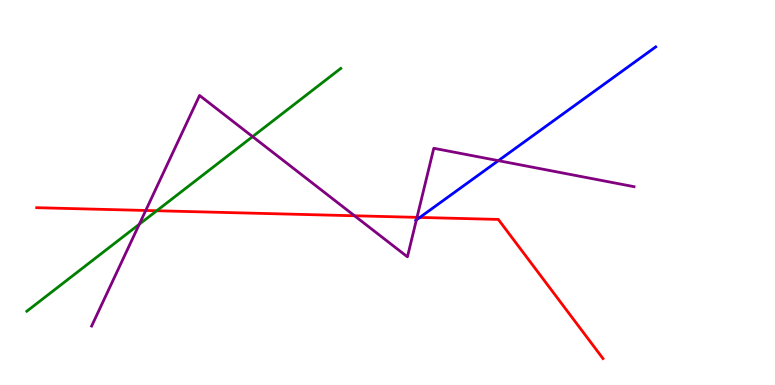[{'lines': ['blue', 'red'], 'intersections': [{'x': 5.42, 'y': 4.35}]}, {'lines': ['green', 'red'], 'intersections': [{'x': 2.02, 'y': 4.53}]}, {'lines': ['purple', 'red'], 'intersections': [{'x': 1.88, 'y': 4.53}, {'x': 4.57, 'y': 4.4}, {'x': 5.38, 'y': 4.35}]}, {'lines': ['blue', 'green'], 'intersections': []}, {'lines': ['blue', 'purple'], 'intersections': [{'x': 5.37, 'y': 4.29}, {'x': 6.43, 'y': 5.83}]}, {'lines': ['green', 'purple'], 'intersections': [{'x': 1.8, 'y': 4.18}, {'x': 3.26, 'y': 6.45}]}]